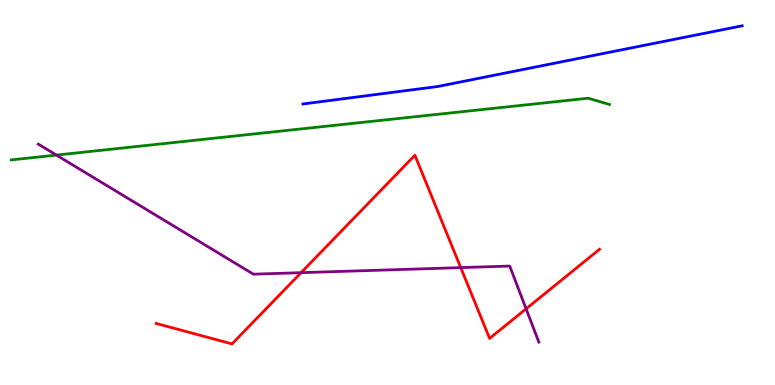[{'lines': ['blue', 'red'], 'intersections': []}, {'lines': ['green', 'red'], 'intersections': []}, {'lines': ['purple', 'red'], 'intersections': [{'x': 3.88, 'y': 2.92}, {'x': 5.94, 'y': 3.05}, {'x': 6.79, 'y': 1.98}]}, {'lines': ['blue', 'green'], 'intersections': []}, {'lines': ['blue', 'purple'], 'intersections': []}, {'lines': ['green', 'purple'], 'intersections': [{'x': 0.728, 'y': 5.97}]}]